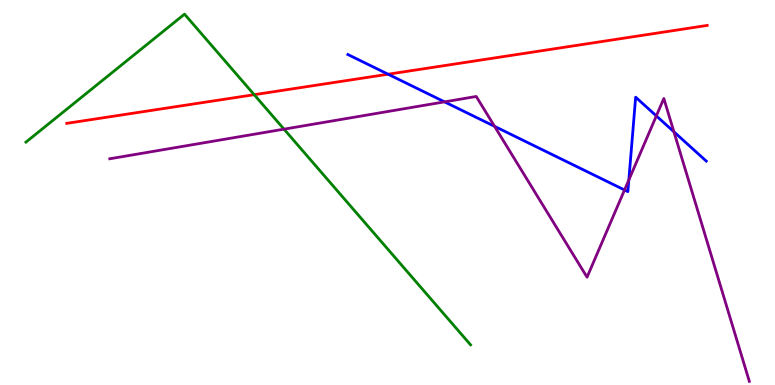[{'lines': ['blue', 'red'], 'intersections': [{'x': 5.01, 'y': 8.07}]}, {'lines': ['green', 'red'], 'intersections': [{'x': 3.28, 'y': 7.54}]}, {'lines': ['purple', 'red'], 'intersections': []}, {'lines': ['blue', 'green'], 'intersections': []}, {'lines': ['blue', 'purple'], 'intersections': [{'x': 5.74, 'y': 7.35}, {'x': 6.38, 'y': 6.72}, {'x': 8.06, 'y': 5.07}, {'x': 8.11, 'y': 5.33}, {'x': 8.47, 'y': 6.99}, {'x': 8.7, 'y': 6.58}]}, {'lines': ['green', 'purple'], 'intersections': [{'x': 3.66, 'y': 6.65}]}]